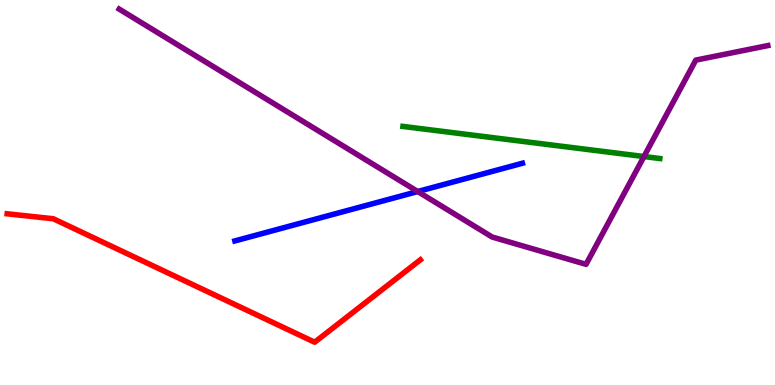[{'lines': ['blue', 'red'], 'intersections': []}, {'lines': ['green', 'red'], 'intersections': []}, {'lines': ['purple', 'red'], 'intersections': []}, {'lines': ['blue', 'green'], 'intersections': []}, {'lines': ['blue', 'purple'], 'intersections': [{'x': 5.39, 'y': 5.03}]}, {'lines': ['green', 'purple'], 'intersections': [{'x': 8.31, 'y': 5.93}]}]